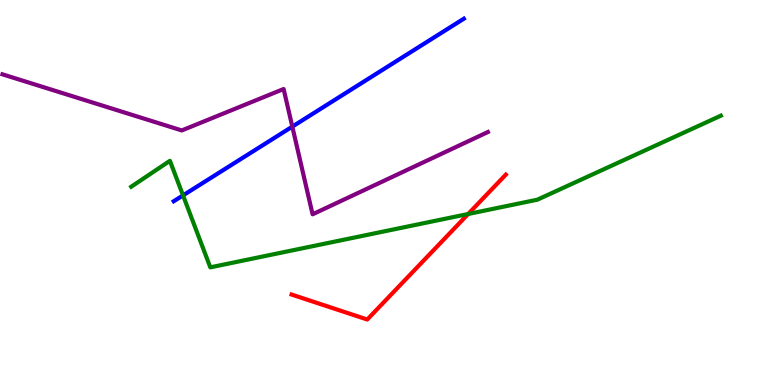[{'lines': ['blue', 'red'], 'intersections': []}, {'lines': ['green', 'red'], 'intersections': [{'x': 6.04, 'y': 4.44}]}, {'lines': ['purple', 'red'], 'intersections': []}, {'lines': ['blue', 'green'], 'intersections': [{'x': 2.36, 'y': 4.93}]}, {'lines': ['blue', 'purple'], 'intersections': [{'x': 3.77, 'y': 6.71}]}, {'lines': ['green', 'purple'], 'intersections': []}]